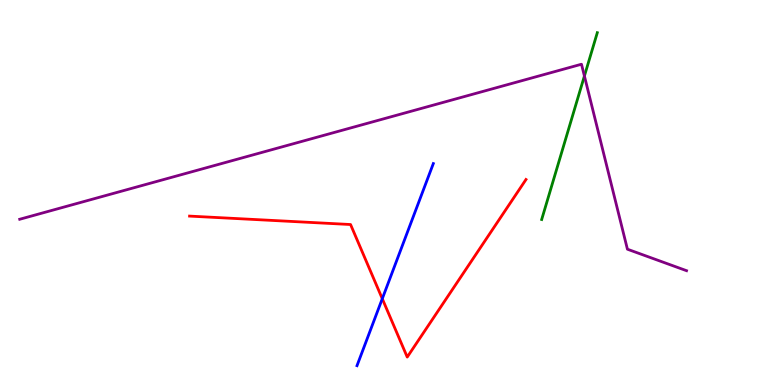[{'lines': ['blue', 'red'], 'intersections': [{'x': 4.93, 'y': 2.24}]}, {'lines': ['green', 'red'], 'intersections': []}, {'lines': ['purple', 'red'], 'intersections': []}, {'lines': ['blue', 'green'], 'intersections': []}, {'lines': ['blue', 'purple'], 'intersections': []}, {'lines': ['green', 'purple'], 'intersections': [{'x': 7.54, 'y': 8.03}]}]